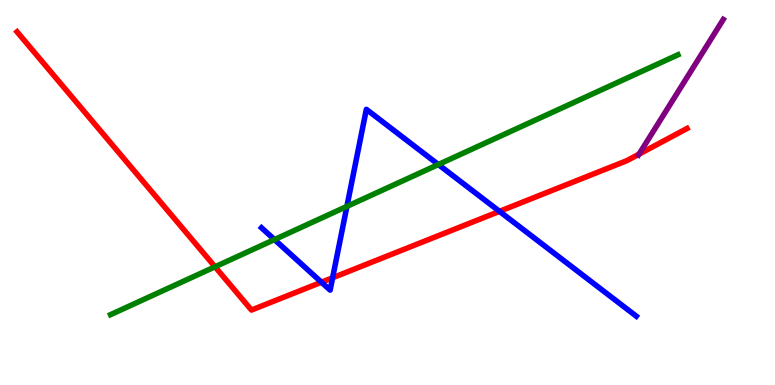[{'lines': ['blue', 'red'], 'intersections': [{'x': 4.15, 'y': 2.67}, {'x': 4.29, 'y': 2.79}, {'x': 6.44, 'y': 4.51}]}, {'lines': ['green', 'red'], 'intersections': [{'x': 2.77, 'y': 3.07}]}, {'lines': ['purple', 'red'], 'intersections': [{'x': 8.25, 'y': 6.0}]}, {'lines': ['blue', 'green'], 'intersections': [{'x': 3.54, 'y': 3.78}, {'x': 4.48, 'y': 4.64}, {'x': 5.66, 'y': 5.73}]}, {'lines': ['blue', 'purple'], 'intersections': []}, {'lines': ['green', 'purple'], 'intersections': []}]